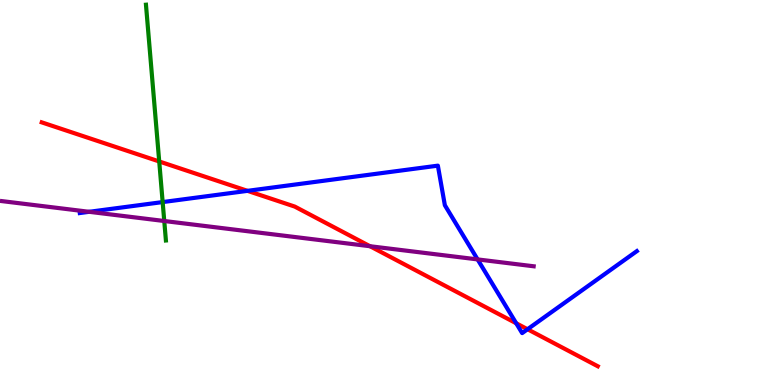[{'lines': ['blue', 'red'], 'intersections': [{'x': 3.19, 'y': 5.04}, {'x': 6.66, 'y': 1.6}, {'x': 6.81, 'y': 1.45}]}, {'lines': ['green', 'red'], 'intersections': [{'x': 2.05, 'y': 5.81}]}, {'lines': ['purple', 'red'], 'intersections': [{'x': 4.77, 'y': 3.6}]}, {'lines': ['blue', 'green'], 'intersections': [{'x': 2.1, 'y': 4.75}]}, {'lines': ['blue', 'purple'], 'intersections': [{'x': 1.15, 'y': 4.5}, {'x': 6.16, 'y': 3.26}]}, {'lines': ['green', 'purple'], 'intersections': [{'x': 2.12, 'y': 4.26}]}]